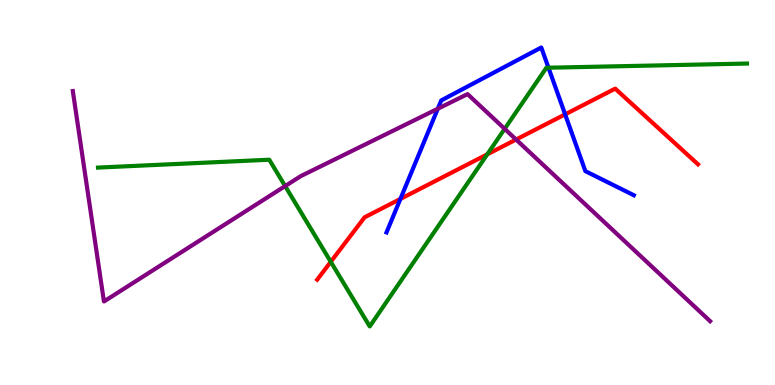[{'lines': ['blue', 'red'], 'intersections': [{'x': 5.17, 'y': 4.83}, {'x': 7.29, 'y': 7.03}]}, {'lines': ['green', 'red'], 'intersections': [{'x': 4.27, 'y': 3.2}, {'x': 6.29, 'y': 5.99}]}, {'lines': ['purple', 'red'], 'intersections': [{'x': 6.66, 'y': 6.38}]}, {'lines': ['blue', 'green'], 'intersections': [{'x': 7.08, 'y': 8.24}]}, {'lines': ['blue', 'purple'], 'intersections': [{'x': 5.65, 'y': 7.18}]}, {'lines': ['green', 'purple'], 'intersections': [{'x': 3.68, 'y': 5.17}, {'x': 6.51, 'y': 6.65}]}]